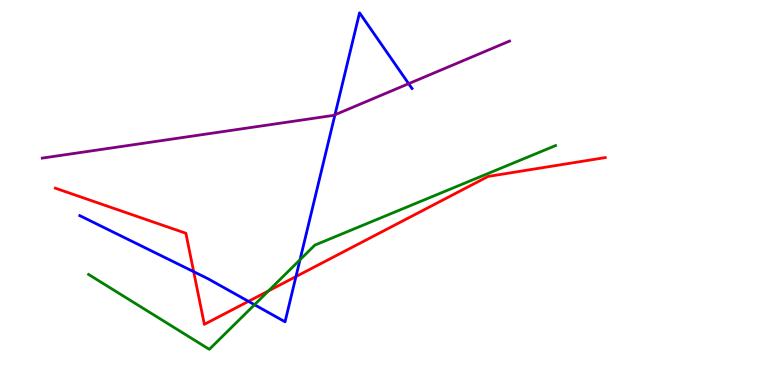[{'lines': ['blue', 'red'], 'intersections': [{'x': 2.5, 'y': 2.94}, {'x': 3.21, 'y': 2.17}, {'x': 3.82, 'y': 2.82}]}, {'lines': ['green', 'red'], 'intersections': [{'x': 3.46, 'y': 2.44}]}, {'lines': ['purple', 'red'], 'intersections': []}, {'lines': ['blue', 'green'], 'intersections': [{'x': 3.28, 'y': 2.09}, {'x': 3.87, 'y': 3.25}]}, {'lines': ['blue', 'purple'], 'intersections': [{'x': 4.32, 'y': 7.02}, {'x': 5.27, 'y': 7.83}]}, {'lines': ['green', 'purple'], 'intersections': []}]